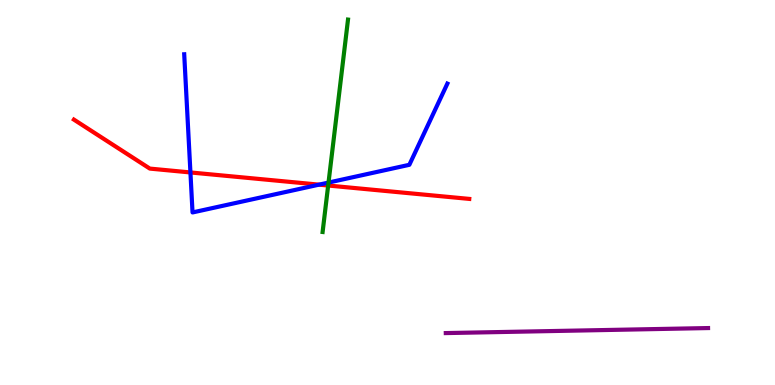[{'lines': ['blue', 'red'], 'intersections': [{'x': 2.46, 'y': 5.52}, {'x': 4.12, 'y': 5.2}]}, {'lines': ['green', 'red'], 'intersections': [{'x': 4.23, 'y': 5.18}]}, {'lines': ['purple', 'red'], 'intersections': []}, {'lines': ['blue', 'green'], 'intersections': [{'x': 4.24, 'y': 5.26}]}, {'lines': ['blue', 'purple'], 'intersections': []}, {'lines': ['green', 'purple'], 'intersections': []}]